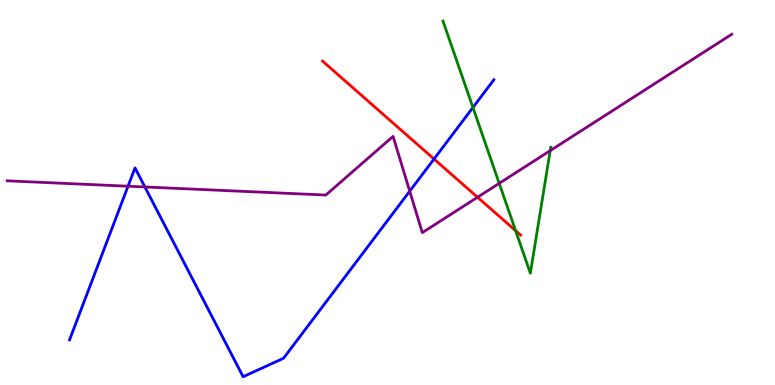[{'lines': ['blue', 'red'], 'intersections': [{'x': 5.6, 'y': 5.87}]}, {'lines': ['green', 'red'], 'intersections': [{'x': 6.65, 'y': 4.01}]}, {'lines': ['purple', 'red'], 'intersections': [{'x': 6.16, 'y': 4.88}]}, {'lines': ['blue', 'green'], 'intersections': [{'x': 6.1, 'y': 7.21}]}, {'lines': ['blue', 'purple'], 'intersections': [{'x': 1.65, 'y': 5.16}, {'x': 1.87, 'y': 5.14}, {'x': 5.29, 'y': 5.03}]}, {'lines': ['green', 'purple'], 'intersections': [{'x': 6.44, 'y': 5.24}, {'x': 7.1, 'y': 6.09}]}]